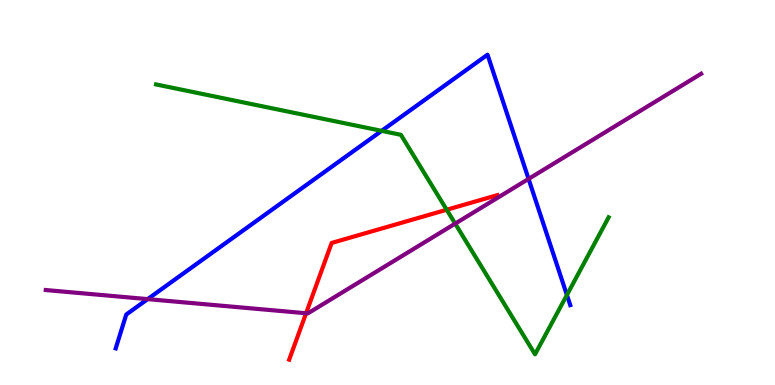[{'lines': ['blue', 'red'], 'intersections': []}, {'lines': ['green', 'red'], 'intersections': [{'x': 5.76, 'y': 4.55}]}, {'lines': ['purple', 'red'], 'intersections': [{'x': 3.95, 'y': 1.86}]}, {'lines': ['blue', 'green'], 'intersections': [{'x': 4.92, 'y': 6.6}, {'x': 7.31, 'y': 2.34}]}, {'lines': ['blue', 'purple'], 'intersections': [{'x': 1.91, 'y': 2.23}, {'x': 6.82, 'y': 5.35}]}, {'lines': ['green', 'purple'], 'intersections': [{'x': 5.87, 'y': 4.19}]}]